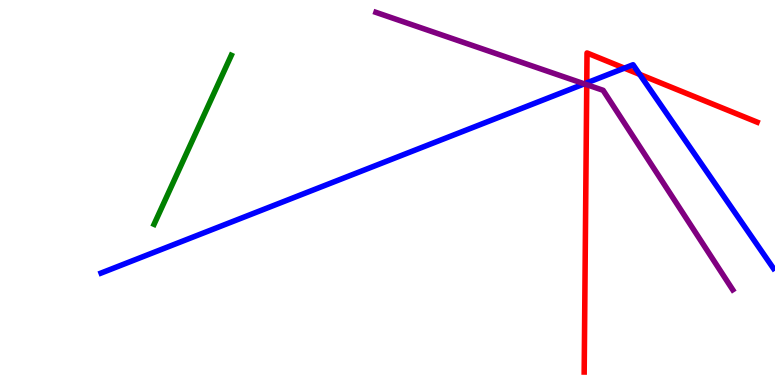[{'lines': ['blue', 'red'], 'intersections': [{'x': 7.57, 'y': 7.85}, {'x': 8.06, 'y': 8.23}, {'x': 8.25, 'y': 8.07}]}, {'lines': ['green', 'red'], 'intersections': []}, {'lines': ['purple', 'red'], 'intersections': [{'x': 7.57, 'y': 7.8}]}, {'lines': ['blue', 'green'], 'intersections': []}, {'lines': ['blue', 'purple'], 'intersections': [{'x': 7.54, 'y': 7.82}]}, {'lines': ['green', 'purple'], 'intersections': []}]